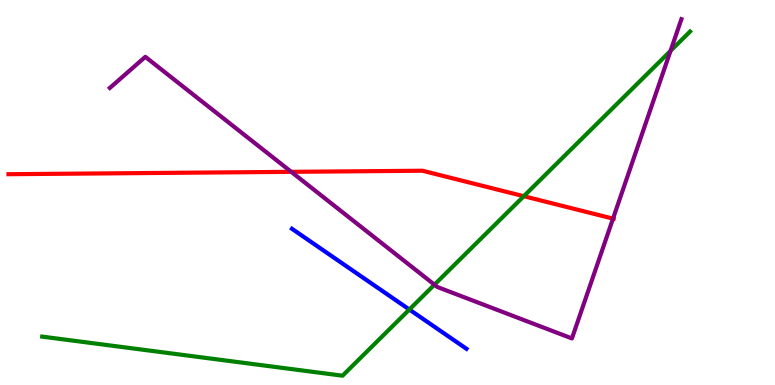[{'lines': ['blue', 'red'], 'intersections': []}, {'lines': ['green', 'red'], 'intersections': [{'x': 6.76, 'y': 4.9}]}, {'lines': ['purple', 'red'], 'intersections': [{'x': 3.76, 'y': 5.54}, {'x': 7.91, 'y': 4.32}]}, {'lines': ['blue', 'green'], 'intersections': [{'x': 5.28, 'y': 1.96}]}, {'lines': ['blue', 'purple'], 'intersections': []}, {'lines': ['green', 'purple'], 'intersections': [{'x': 5.61, 'y': 2.61}, {'x': 8.65, 'y': 8.68}]}]